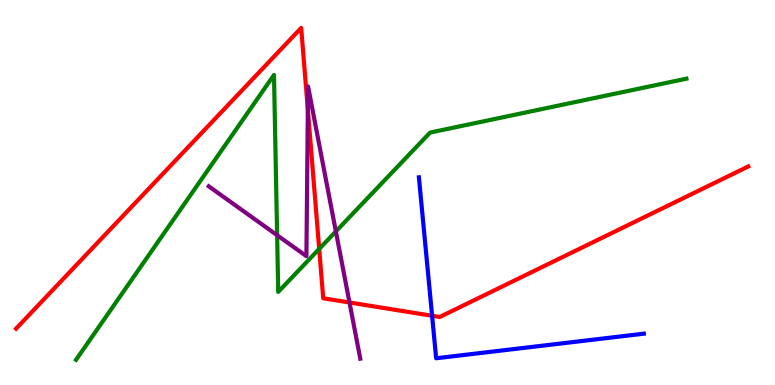[{'lines': ['blue', 'red'], 'intersections': [{'x': 5.58, 'y': 1.8}]}, {'lines': ['green', 'red'], 'intersections': [{'x': 4.12, 'y': 3.53}]}, {'lines': ['purple', 'red'], 'intersections': [{'x': 3.97, 'y': 7.16}, {'x': 4.51, 'y': 2.14}]}, {'lines': ['blue', 'green'], 'intersections': []}, {'lines': ['blue', 'purple'], 'intersections': []}, {'lines': ['green', 'purple'], 'intersections': [{'x': 3.58, 'y': 3.89}, {'x': 4.33, 'y': 3.99}]}]